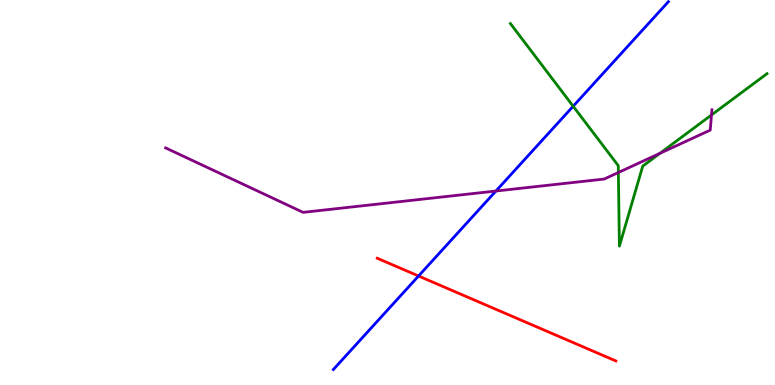[{'lines': ['blue', 'red'], 'intersections': [{'x': 5.4, 'y': 2.83}]}, {'lines': ['green', 'red'], 'intersections': []}, {'lines': ['purple', 'red'], 'intersections': []}, {'lines': ['blue', 'green'], 'intersections': [{'x': 7.4, 'y': 7.24}]}, {'lines': ['blue', 'purple'], 'intersections': [{'x': 6.4, 'y': 5.04}]}, {'lines': ['green', 'purple'], 'intersections': [{'x': 7.98, 'y': 5.52}, {'x': 8.52, 'y': 6.02}, {'x': 9.18, 'y': 7.01}]}]